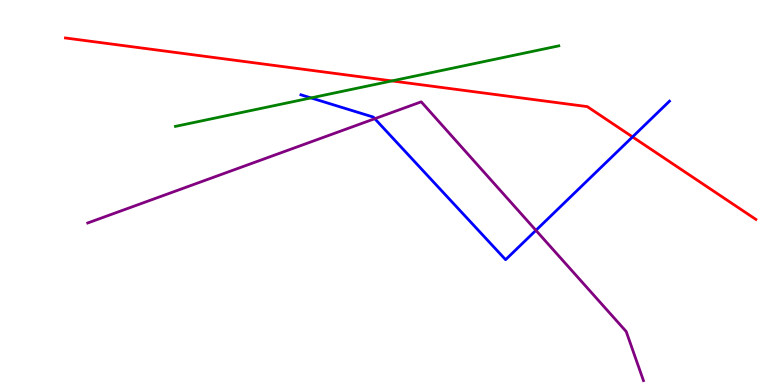[{'lines': ['blue', 'red'], 'intersections': [{'x': 8.16, 'y': 6.44}]}, {'lines': ['green', 'red'], 'intersections': [{'x': 5.06, 'y': 7.9}]}, {'lines': ['purple', 'red'], 'intersections': []}, {'lines': ['blue', 'green'], 'intersections': [{'x': 4.01, 'y': 7.46}]}, {'lines': ['blue', 'purple'], 'intersections': [{'x': 4.84, 'y': 6.92}, {'x': 6.92, 'y': 4.02}]}, {'lines': ['green', 'purple'], 'intersections': []}]